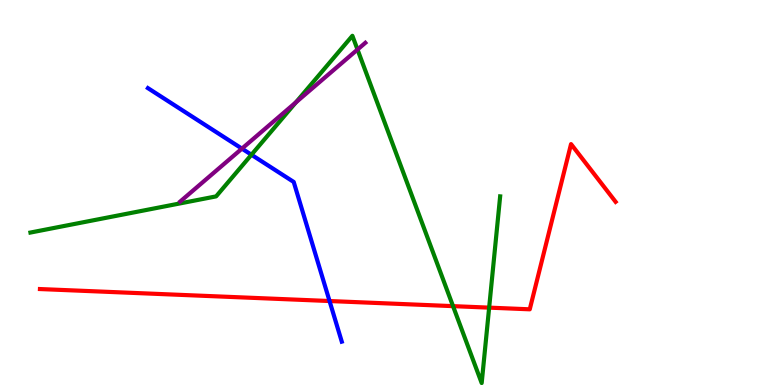[{'lines': ['blue', 'red'], 'intersections': [{'x': 4.25, 'y': 2.18}]}, {'lines': ['green', 'red'], 'intersections': [{'x': 5.85, 'y': 2.05}, {'x': 6.31, 'y': 2.01}]}, {'lines': ['purple', 'red'], 'intersections': []}, {'lines': ['blue', 'green'], 'intersections': [{'x': 3.24, 'y': 5.98}]}, {'lines': ['blue', 'purple'], 'intersections': [{'x': 3.12, 'y': 6.14}]}, {'lines': ['green', 'purple'], 'intersections': [{'x': 3.82, 'y': 7.34}, {'x': 4.61, 'y': 8.71}]}]